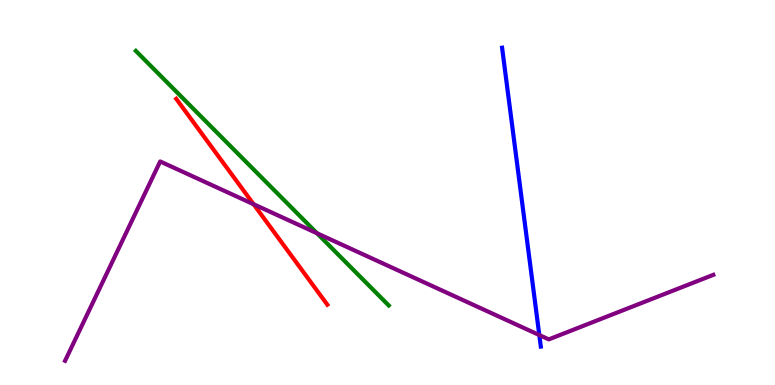[{'lines': ['blue', 'red'], 'intersections': []}, {'lines': ['green', 'red'], 'intersections': []}, {'lines': ['purple', 'red'], 'intersections': [{'x': 3.27, 'y': 4.7}]}, {'lines': ['blue', 'green'], 'intersections': []}, {'lines': ['blue', 'purple'], 'intersections': [{'x': 6.96, 'y': 1.3}]}, {'lines': ['green', 'purple'], 'intersections': [{'x': 4.09, 'y': 3.94}]}]